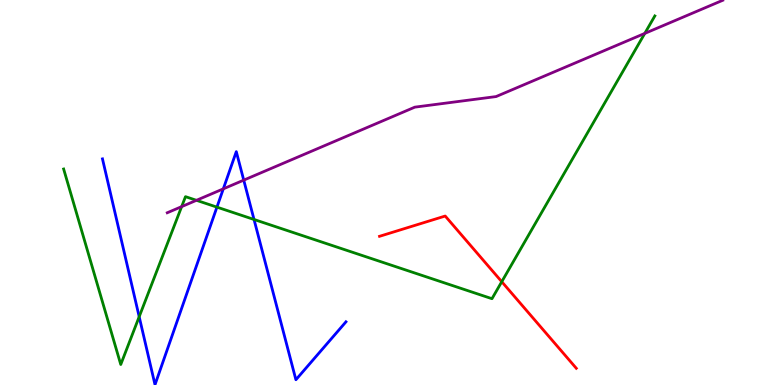[{'lines': ['blue', 'red'], 'intersections': []}, {'lines': ['green', 'red'], 'intersections': [{'x': 6.47, 'y': 2.68}]}, {'lines': ['purple', 'red'], 'intersections': []}, {'lines': ['blue', 'green'], 'intersections': [{'x': 1.8, 'y': 1.77}, {'x': 2.8, 'y': 4.62}, {'x': 3.28, 'y': 4.3}]}, {'lines': ['blue', 'purple'], 'intersections': [{'x': 2.88, 'y': 5.09}, {'x': 3.15, 'y': 5.32}]}, {'lines': ['green', 'purple'], 'intersections': [{'x': 2.34, 'y': 4.63}, {'x': 2.53, 'y': 4.8}, {'x': 8.32, 'y': 9.13}]}]